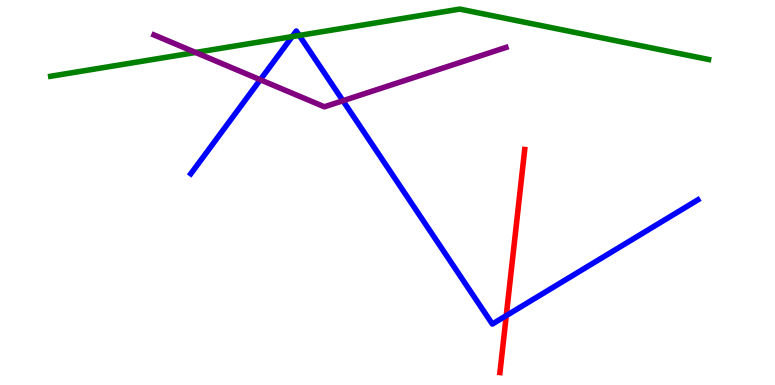[{'lines': ['blue', 'red'], 'intersections': [{'x': 6.53, 'y': 1.8}]}, {'lines': ['green', 'red'], 'intersections': []}, {'lines': ['purple', 'red'], 'intersections': []}, {'lines': ['blue', 'green'], 'intersections': [{'x': 3.77, 'y': 9.05}, {'x': 3.86, 'y': 9.08}]}, {'lines': ['blue', 'purple'], 'intersections': [{'x': 3.36, 'y': 7.93}, {'x': 4.43, 'y': 7.38}]}, {'lines': ['green', 'purple'], 'intersections': [{'x': 2.52, 'y': 8.64}]}]